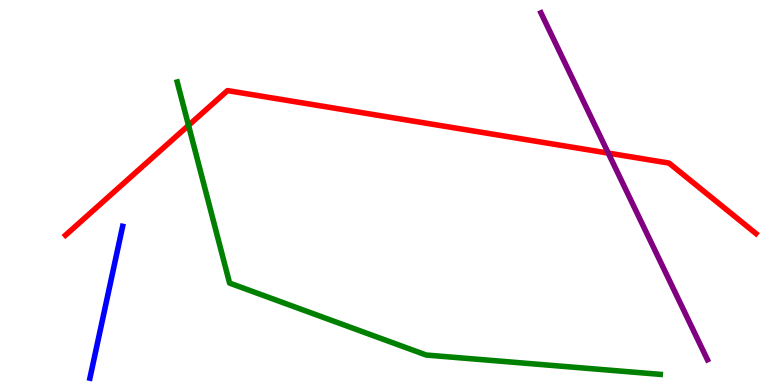[{'lines': ['blue', 'red'], 'intersections': []}, {'lines': ['green', 'red'], 'intersections': [{'x': 2.43, 'y': 6.74}]}, {'lines': ['purple', 'red'], 'intersections': [{'x': 7.85, 'y': 6.02}]}, {'lines': ['blue', 'green'], 'intersections': []}, {'lines': ['blue', 'purple'], 'intersections': []}, {'lines': ['green', 'purple'], 'intersections': []}]